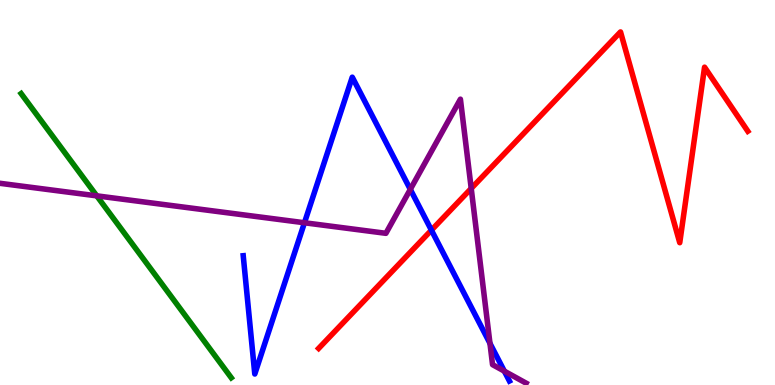[{'lines': ['blue', 'red'], 'intersections': [{'x': 5.57, 'y': 4.02}]}, {'lines': ['green', 'red'], 'intersections': []}, {'lines': ['purple', 'red'], 'intersections': [{'x': 6.08, 'y': 5.11}]}, {'lines': ['blue', 'green'], 'intersections': []}, {'lines': ['blue', 'purple'], 'intersections': [{'x': 3.93, 'y': 4.21}, {'x': 5.29, 'y': 5.08}, {'x': 6.32, 'y': 1.08}, {'x': 6.51, 'y': 0.36}]}, {'lines': ['green', 'purple'], 'intersections': [{'x': 1.25, 'y': 4.91}]}]